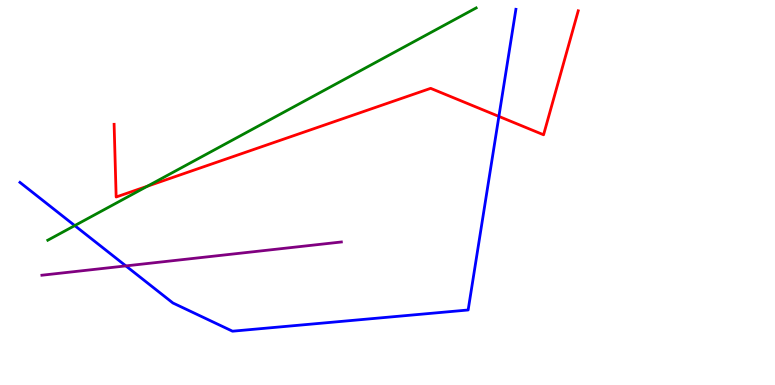[{'lines': ['blue', 'red'], 'intersections': [{'x': 6.44, 'y': 6.98}]}, {'lines': ['green', 'red'], 'intersections': [{'x': 1.9, 'y': 5.16}]}, {'lines': ['purple', 'red'], 'intersections': []}, {'lines': ['blue', 'green'], 'intersections': [{'x': 0.964, 'y': 4.14}]}, {'lines': ['blue', 'purple'], 'intersections': [{'x': 1.62, 'y': 3.09}]}, {'lines': ['green', 'purple'], 'intersections': []}]